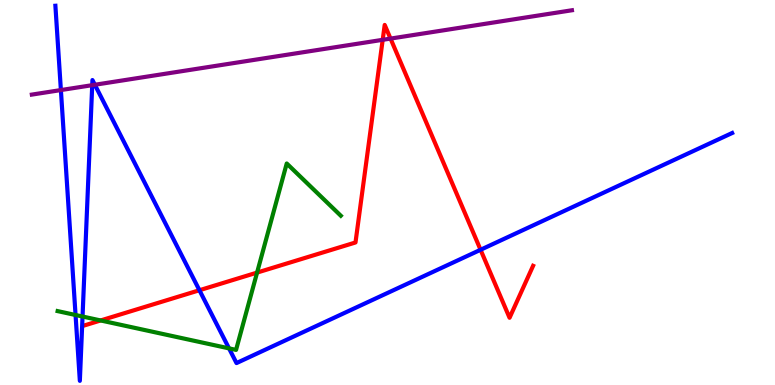[{'lines': ['blue', 'red'], 'intersections': [{'x': 2.57, 'y': 2.46}, {'x': 6.2, 'y': 3.51}]}, {'lines': ['green', 'red'], 'intersections': [{'x': 1.3, 'y': 1.68}, {'x': 3.32, 'y': 2.92}]}, {'lines': ['purple', 'red'], 'intersections': [{'x': 4.94, 'y': 8.97}, {'x': 5.04, 'y': 9.0}]}, {'lines': ['blue', 'green'], 'intersections': [{'x': 0.975, 'y': 1.82}, {'x': 1.07, 'y': 1.78}, {'x': 2.96, 'y': 0.951}]}, {'lines': ['blue', 'purple'], 'intersections': [{'x': 0.786, 'y': 7.66}, {'x': 1.19, 'y': 7.79}, {'x': 1.22, 'y': 7.8}]}, {'lines': ['green', 'purple'], 'intersections': []}]